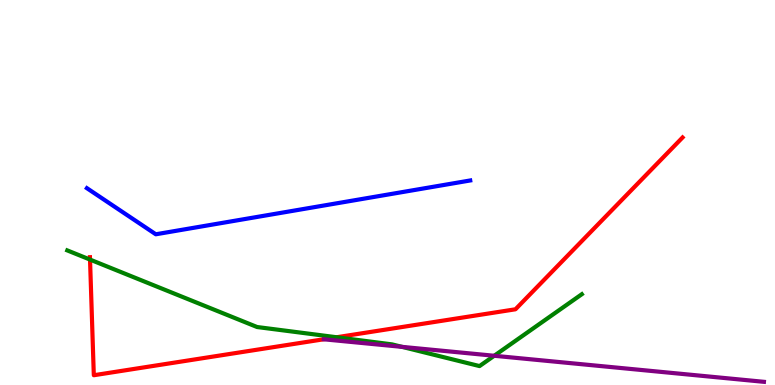[{'lines': ['blue', 'red'], 'intersections': []}, {'lines': ['green', 'red'], 'intersections': [{'x': 1.16, 'y': 3.26}, {'x': 4.34, 'y': 1.24}]}, {'lines': ['purple', 'red'], 'intersections': []}, {'lines': ['blue', 'green'], 'intersections': []}, {'lines': ['blue', 'purple'], 'intersections': []}, {'lines': ['green', 'purple'], 'intersections': [{'x': 5.19, 'y': 0.991}, {'x': 6.38, 'y': 0.759}]}]